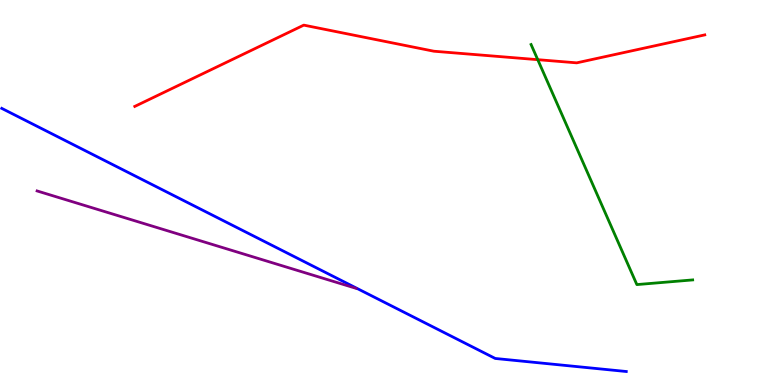[{'lines': ['blue', 'red'], 'intersections': []}, {'lines': ['green', 'red'], 'intersections': [{'x': 6.94, 'y': 8.45}]}, {'lines': ['purple', 'red'], 'intersections': []}, {'lines': ['blue', 'green'], 'intersections': []}, {'lines': ['blue', 'purple'], 'intersections': []}, {'lines': ['green', 'purple'], 'intersections': []}]